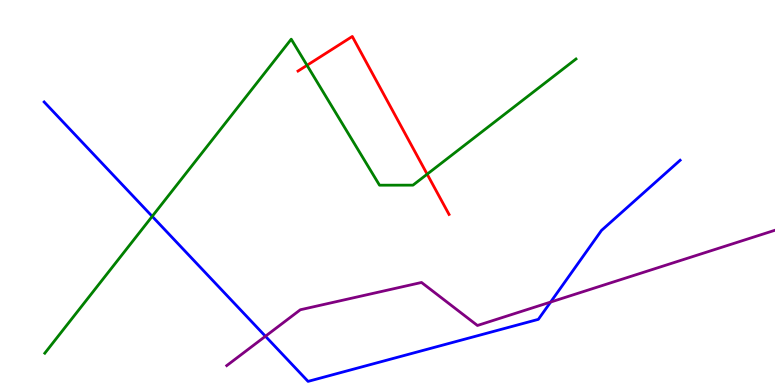[{'lines': ['blue', 'red'], 'intersections': []}, {'lines': ['green', 'red'], 'intersections': [{'x': 3.96, 'y': 8.3}, {'x': 5.51, 'y': 5.48}]}, {'lines': ['purple', 'red'], 'intersections': []}, {'lines': ['blue', 'green'], 'intersections': [{'x': 1.96, 'y': 4.38}]}, {'lines': ['blue', 'purple'], 'intersections': [{'x': 3.42, 'y': 1.27}, {'x': 7.1, 'y': 2.15}]}, {'lines': ['green', 'purple'], 'intersections': []}]